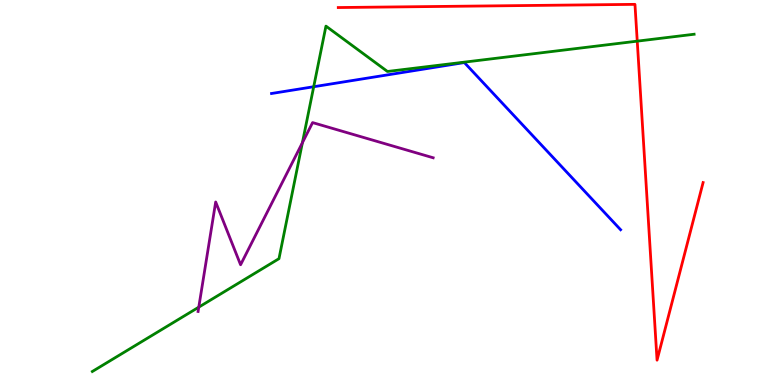[{'lines': ['blue', 'red'], 'intersections': []}, {'lines': ['green', 'red'], 'intersections': [{'x': 8.22, 'y': 8.93}]}, {'lines': ['purple', 'red'], 'intersections': []}, {'lines': ['blue', 'green'], 'intersections': [{'x': 4.05, 'y': 7.75}]}, {'lines': ['blue', 'purple'], 'intersections': []}, {'lines': ['green', 'purple'], 'intersections': [{'x': 2.56, 'y': 2.02}, {'x': 3.9, 'y': 6.29}]}]